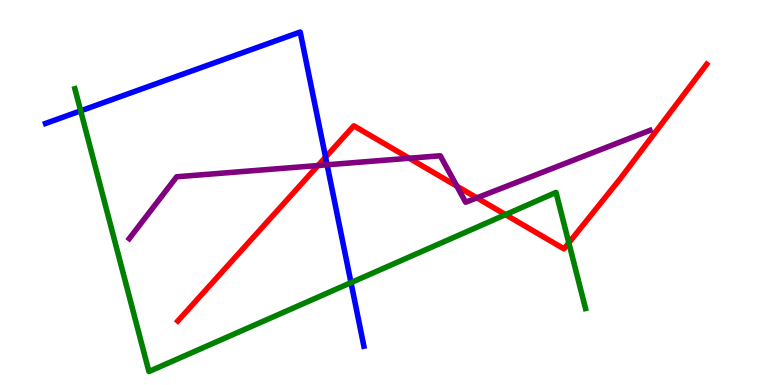[{'lines': ['blue', 'red'], 'intersections': [{'x': 4.2, 'y': 5.92}]}, {'lines': ['green', 'red'], 'intersections': [{'x': 6.52, 'y': 4.43}, {'x': 7.34, 'y': 3.69}]}, {'lines': ['purple', 'red'], 'intersections': [{'x': 4.1, 'y': 5.7}, {'x': 5.28, 'y': 5.89}, {'x': 5.89, 'y': 5.17}, {'x': 6.15, 'y': 4.86}]}, {'lines': ['blue', 'green'], 'intersections': [{'x': 1.04, 'y': 7.12}, {'x': 4.53, 'y': 2.66}]}, {'lines': ['blue', 'purple'], 'intersections': [{'x': 4.22, 'y': 5.72}]}, {'lines': ['green', 'purple'], 'intersections': []}]